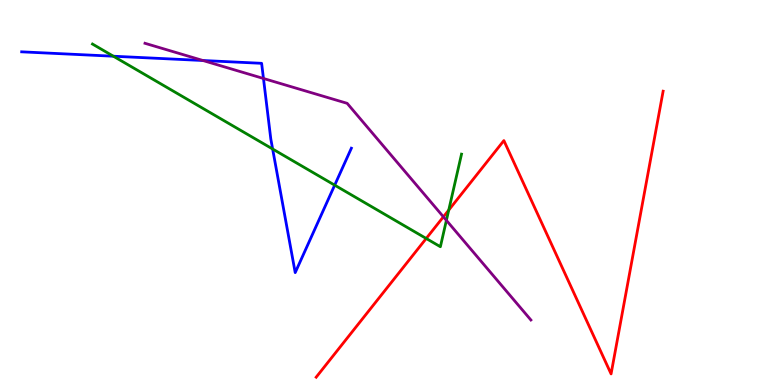[{'lines': ['blue', 'red'], 'intersections': []}, {'lines': ['green', 'red'], 'intersections': [{'x': 5.5, 'y': 3.81}, {'x': 5.79, 'y': 4.54}]}, {'lines': ['purple', 'red'], 'intersections': [{'x': 5.72, 'y': 4.37}]}, {'lines': ['blue', 'green'], 'intersections': [{'x': 1.46, 'y': 8.54}, {'x': 3.52, 'y': 6.13}, {'x': 4.32, 'y': 5.19}]}, {'lines': ['blue', 'purple'], 'intersections': [{'x': 2.62, 'y': 8.43}, {'x': 3.4, 'y': 7.96}]}, {'lines': ['green', 'purple'], 'intersections': [{'x': 5.76, 'y': 4.28}]}]